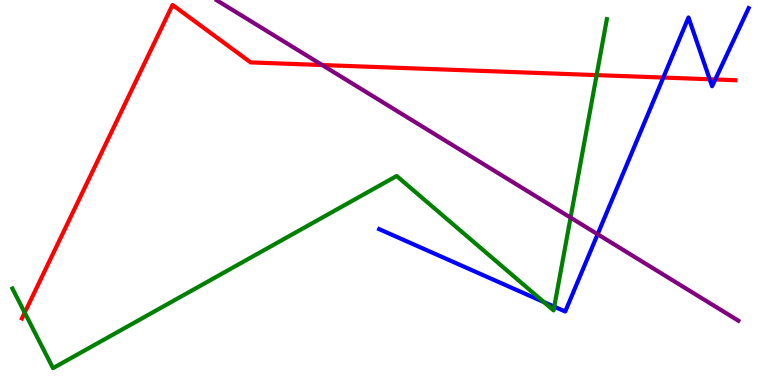[{'lines': ['blue', 'red'], 'intersections': [{'x': 8.56, 'y': 7.99}, {'x': 9.16, 'y': 7.94}, {'x': 9.23, 'y': 7.94}]}, {'lines': ['green', 'red'], 'intersections': [{'x': 0.319, 'y': 1.88}, {'x': 7.7, 'y': 8.05}]}, {'lines': ['purple', 'red'], 'intersections': [{'x': 4.16, 'y': 8.31}]}, {'lines': ['blue', 'green'], 'intersections': [{'x': 7.02, 'y': 2.15}, {'x': 7.15, 'y': 2.03}]}, {'lines': ['blue', 'purple'], 'intersections': [{'x': 7.71, 'y': 3.92}]}, {'lines': ['green', 'purple'], 'intersections': [{'x': 7.36, 'y': 4.35}]}]